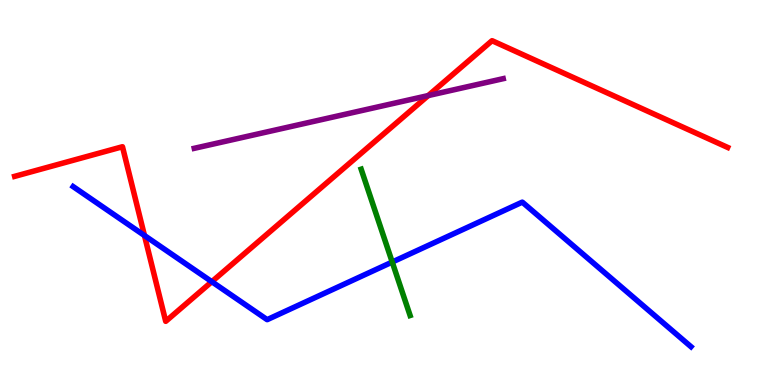[{'lines': ['blue', 'red'], 'intersections': [{'x': 1.86, 'y': 3.88}, {'x': 2.73, 'y': 2.68}]}, {'lines': ['green', 'red'], 'intersections': []}, {'lines': ['purple', 'red'], 'intersections': [{'x': 5.53, 'y': 7.52}]}, {'lines': ['blue', 'green'], 'intersections': [{'x': 5.06, 'y': 3.19}]}, {'lines': ['blue', 'purple'], 'intersections': []}, {'lines': ['green', 'purple'], 'intersections': []}]